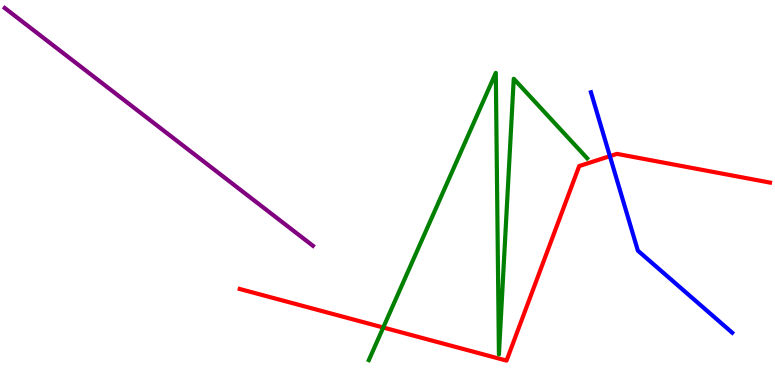[{'lines': ['blue', 'red'], 'intersections': [{'x': 7.87, 'y': 5.94}]}, {'lines': ['green', 'red'], 'intersections': [{'x': 4.95, 'y': 1.49}]}, {'lines': ['purple', 'red'], 'intersections': []}, {'lines': ['blue', 'green'], 'intersections': []}, {'lines': ['blue', 'purple'], 'intersections': []}, {'lines': ['green', 'purple'], 'intersections': []}]